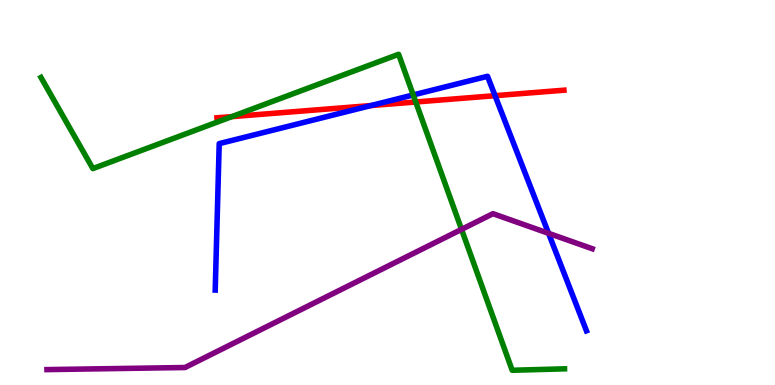[{'lines': ['blue', 'red'], 'intersections': [{'x': 4.79, 'y': 7.26}, {'x': 6.39, 'y': 7.51}]}, {'lines': ['green', 'red'], 'intersections': [{'x': 2.99, 'y': 6.97}, {'x': 5.36, 'y': 7.35}]}, {'lines': ['purple', 'red'], 'intersections': []}, {'lines': ['blue', 'green'], 'intersections': [{'x': 5.33, 'y': 7.53}]}, {'lines': ['blue', 'purple'], 'intersections': [{'x': 7.08, 'y': 3.94}]}, {'lines': ['green', 'purple'], 'intersections': [{'x': 5.96, 'y': 4.04}]}]